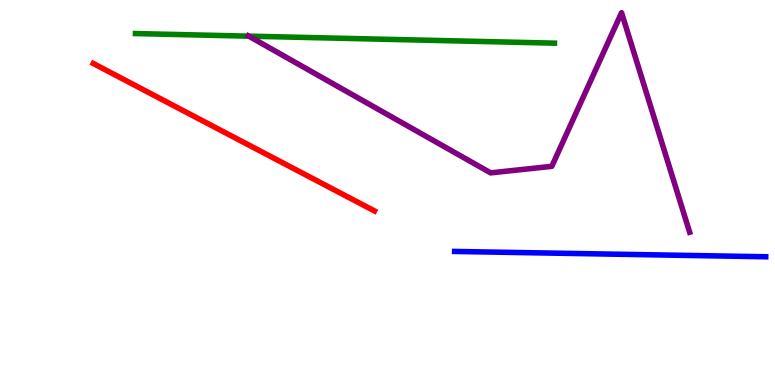[{'lines': ['blue', 'red'], 'intersections': []}, {'lines': ['green', 'red'], 'intersections': []}, {'lines': ['purple', 'red'], 'intersections': []}, {'lines': ['blue', 'green'], 'intersections': []}, {'lines': ['blue', 'purple'], 'intersections': []}, {'lines': ['green', 'purple'], 'intersections': [{'x': 3.21, 'y': 9.06}]}]